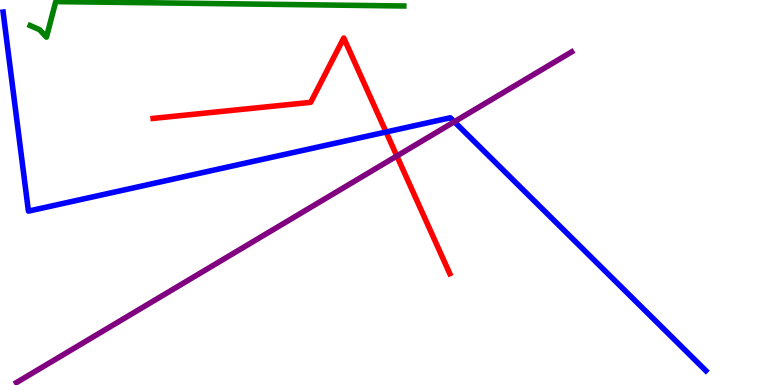[{'lines': ['blue', 'red'], 'intersections': [{'x': 4.98, 'y': 6.57}]}, {'lines': ['green', 'red'], 'intersections': []}, {'lines': ['purple', 'red'], 'intersections': [{'x': 5.12, 'y': 5.95}]}, {'lines': ['blue', 'green'], 'intersections': []}, {'lines': ['blue', 'purple'], 'intersections': [{'x': 5.86, 'y': 6.84}]}, {'lines': ['green', 'purple'], 'intersections': []}]